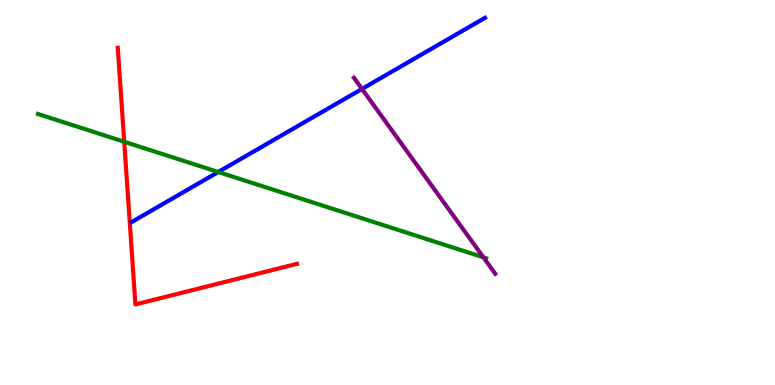[{'lines': ['blue', 'red'], 'intersections': []}, {'lines': ['green', 'red'], 'intersections': [{'x': 1.6, 'y': 6.32}]}, {'lines': ['purple', 'red'], 'intersections': []}, {'lines': ['blue', 'green'], 'intersections': [{'x': 2.82, 'y': 5.53}]}, {'lines': ['blue', 'purple'], 'intersections': [{'x': 4.67, 'y': 7.69}]}, {'lines': ['green', 'purple'], 'intersections': [{'x': 6.24, 'y': 3.32}]}]